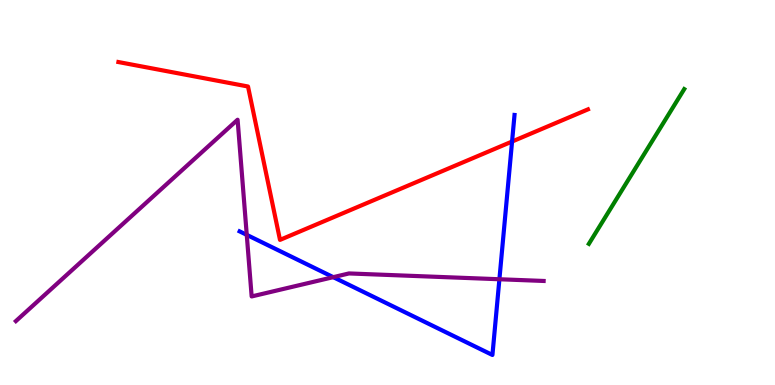[{'lines': ['blue', 'red'], 'intersections': [{'x': 6.61, 'y': 6.32}]}, {'lines': ['green', 'red'], 'intersections': []}, {'lines': ['purple', 'red'], 'intersections': []}, {'lines': ['blue', 'green'], 'intersections': []}, {'lines': ['blue', 'purple'], 'intersections': [{'x': 3.18, 'y': 3.9}, {'x': 4.3, 'y': 2.8}, {'x': 6.44, 'y': 2.75}]}, {'lines': ['green', 'purple'], 'intersections': []}]